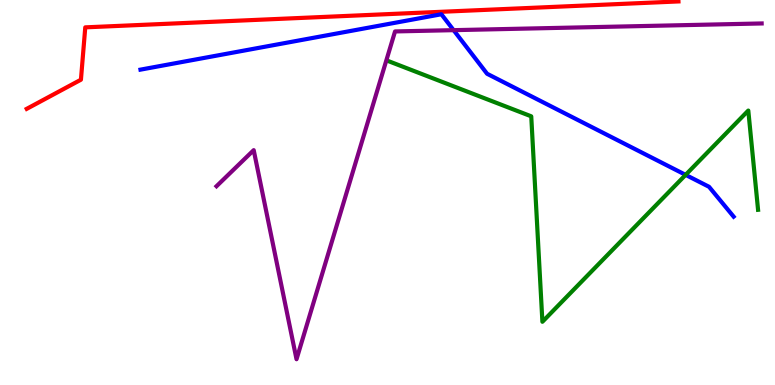[{'lines': ['blue', 'red'], 'intersections': []}, {'lines': ['green', 'red'], 'intersections': []}, {'lines': ['purple', 'red'], 'intersections': []}, {'lines': ['blue', 'green'], 'intersections': [{'x': 8.85, 'y': 5.46}]}, {'lines': ['blue', 'purple'], 'intersections': [{'x': 5.85, 'y': 9.22}]}, {'lines': ['green', 'purple'], 'intersections': []}]